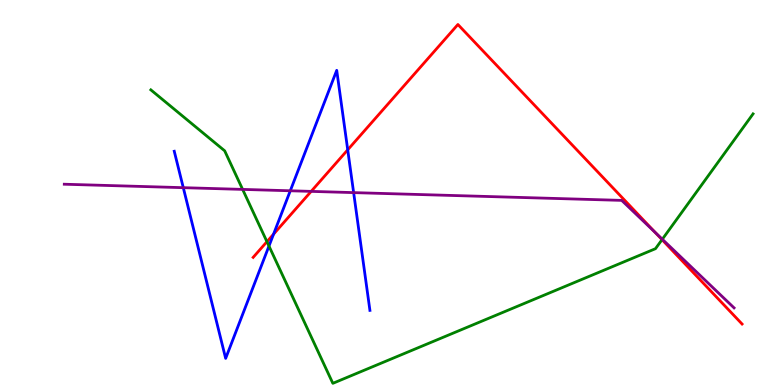[{'lines': ['blue', 'red'], 'intersections': [{'x': 3.53, 'y': 3.92}, {'x': 4.49, 'y': 6.11}]}, {'lines': ['green', 'red'], 'intersections': [{'x': 3.44, 'y': 3.72}, {'x': 8.54, 'y': 3.78}]}, {'lines': ['purple', 'red'], 'intersections': [{'x': 4.02, 'y': 5.03}, {'x': 8.45, 'y': 3.96}]}, {'lines': ['blue', 'green'], 'intersections': [{'x': 3.47, 'y': 3.61}]}, {'lines': ['blue', 'purple'], 'intersections': [{'x': 2.37, 'y': 5.13}, {'x': 3.75, 'y': 5.04}, {'x': 4.56, 'y': 5.0}]}, {'lines': ['green', 'purple'], 'intersections': [{'x': 3.13, 'y': 5.08}, {'x': 8.55, 'y': 3.79}]}]